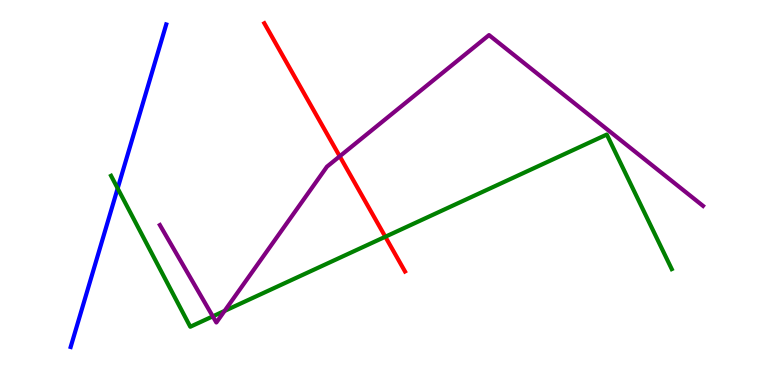[{'lines': ['blue', 'red'], 'intersections': []}, {'lines': ['green', 'red'], 'intersections': [{'x': 4.97, 'y': 3.85}]}, {'lines': ['purple', 'red'], 'intersections': [{'x': 4.38, 'y': 5.94}]}, {'lines': ['blue', 'green'], 'intersections': [{'x': 1.52, 'y': 5.11}]}, {'lines': ['blue', 'purple'], 'intersections': []}, {'lines': ['green', 'purple'], 'intersections': [{'x': 2.75, 'y': 1.78}, {'x': 2.9, 'y': 1.92}]}]